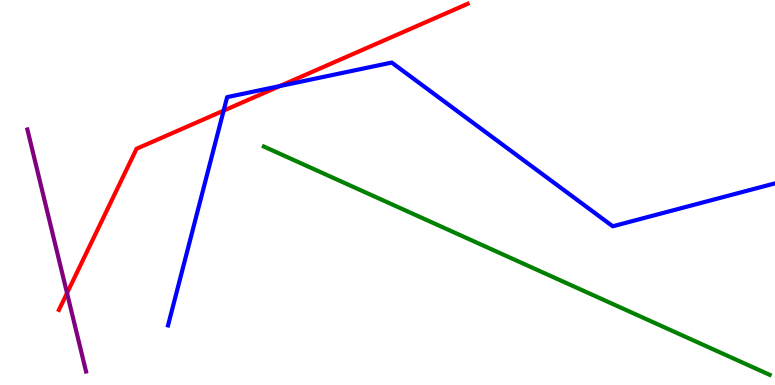[{'lines': ['blue', 'red'], 'intersections': [{'x': 2.89, 'y': 7.13}, {'x': 3.61, 'y': 7.76}]}, {'lines': ['green', 'red'], 'intersections': []}, {'lines': ['purple', 'red'], 'intersections': [{'x': 0.865, 'y': 2.39}]}, {'lines': ['blue', 'green'], 'intersections': []}, {'lines': ['blue', 'purple'], 'intersections': []}, {'lines': ['green', 'purple'], 'intersections': []}]